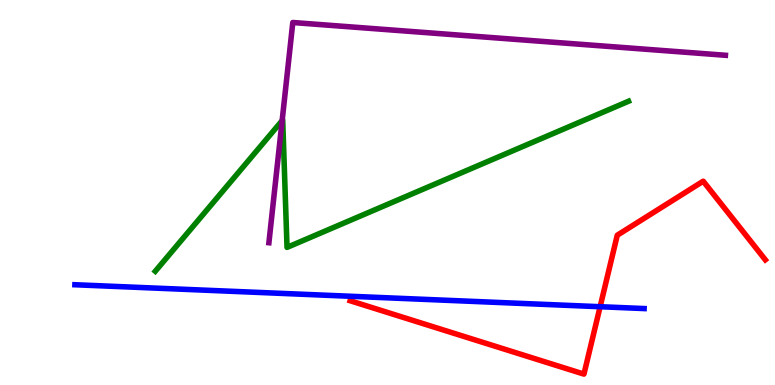[{'lines': ['blue', 'red'], 'intersections': [{'x': 7.74, 'y': 2.03}]}, {'lines': ['green', 'red'], 'intersections': []}, {'lines': ['purple', 'red'], 'intersections': []}, {'lines': ['blue', 'green'], 'intersections': []}, {'lines': ['blue', 'purple'], 'intersections': []}, {'lines': ['green', 'purple'], 'intersections': [{'x': 3.64, 'y': 6.87}]}]